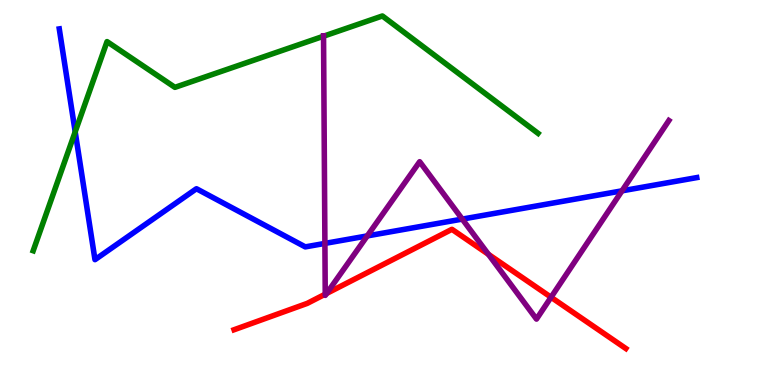[{'lines': ['blue', 'red'], 'intersections': []}, {'lines': ['green', 'red'], 'intersections': []}, {'lines': ['purple', 'red'], 'intersections': [{'x': 4.2, 'y': 2.36}, {'x': 4.21, 'y': 2.38}, {'x': 6.3, 'y': 3.39}, {'x': 7.11, 'y': 2.28}]}, {'lines': ['blue', 'green'], 'intersections': [{'x': 0.97, 'y': 6.58}]}, {'lines': ['blue', 'purple'], 'intersections': [{'x': 4.19, 'y': 3.68}, {'x': 4.74, 'y': 3.87}, {'x': 5.96, 'y': 4.31}, {'x': 8.03, 'y': 5.04}]}, {'lines': ['green', 'purple'], 'intersections': [{'x': 4.17, 'y': 9.06}]}]